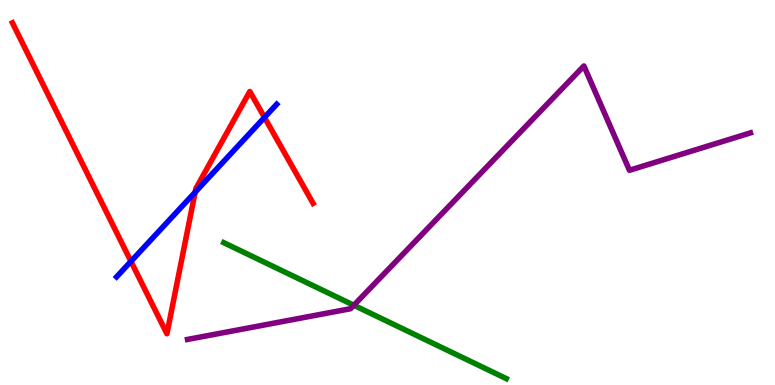[{'lines': ['blue', 'red'], 'intersections': [{'x': 1.69, 'y': 3.21}, {'x': 2.52, 'y': 5.01}, {'x': 3.41, 'y': 6.95}]}, {'lines': ['green', 'red'], 'intersections': []}, {'lines': ['purple', 'red'], 'intersections': []}, {'lines': ['blue', 'green'], 'intersections': []}, {'lines': ['blue', 'purple'], 'intersections': []}, {'lines': ['green', 'purple'], 'intersections': [{'x': 4.57, 'y': 2.07}]}]